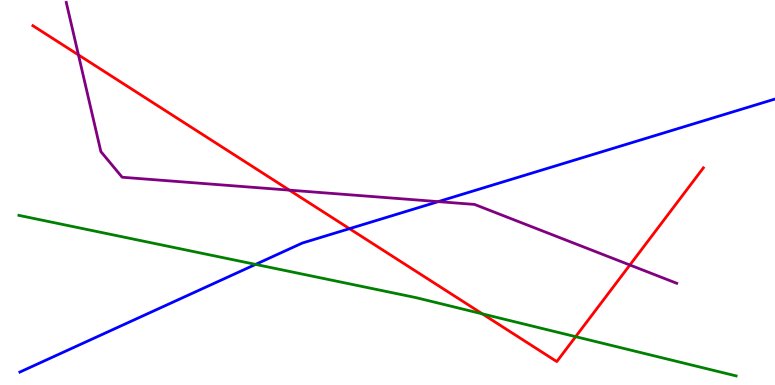[{'lines': ['blue', 'red'], 'intersections': [{'x': 4.51, 'y': 4.06}]}, {'lines': ['green', 'red'], 'intersections': [{'x': 6.22, 'y': 1.85}, {'x': 7.43, 'y': 1.26}]}, {'lines': ['purple', 'red'], 'intersections': [{'x': 1.01, 'y': 8.57}, {'x': 3.73, 'y': 5.06}, {'x': 8.13, 'y': 3.12}]}, {'lines': ['blue', 'green'], 'intersections': [{'x': 3.3, 'y': 3.13}]}, {'lines': ['blue', 'purple'], 'intersections': [{'x': 5.65, 'y': 4.76}]}, {'lines': ['green', 'purple'], 'intersections': []}]